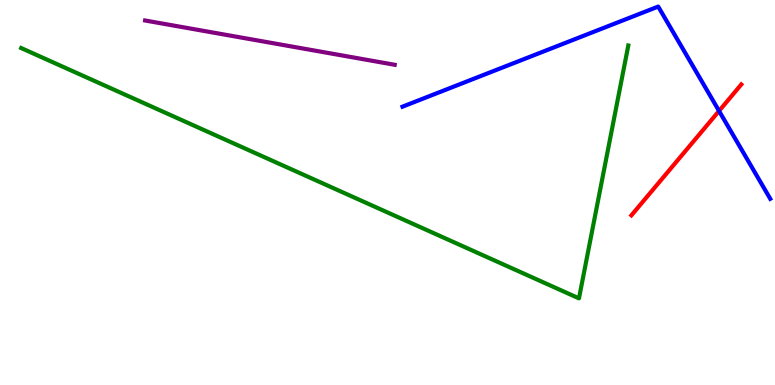[{'lines': ['blue', 'red'], 'intersections': [{'x': 9.28, 'y': 7.12}]}, {'lines': ['green', 'red'], 'intersections': []}, {'lines': ['purple', 'red'], 'intersections': []}, {'lines': ['blue', 'green'], 'intersections': []}, {'lines': ['blue', 'purple'], 'intersections': []}, {'lines': ['green', 'purple'], 'intersections': []}]